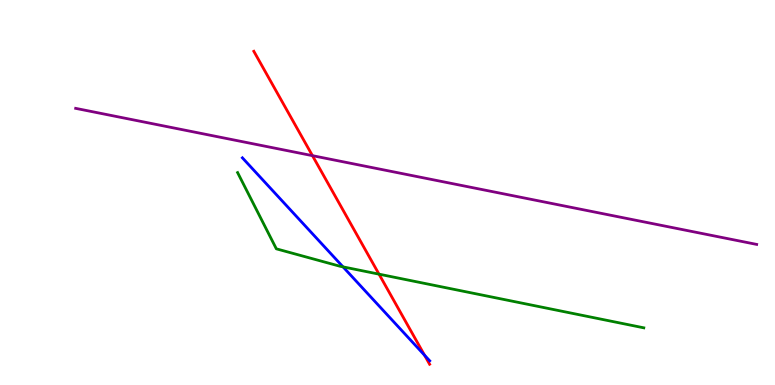[{'lines': ['blue', 'red'], 'intersections': [{'x': 5.48, 'y': 0.773}]}, {'lines': ['green', 'red'], 'intersections': [{'x': 4.89, 'y': 2.88}]}, {'lines': ['purple', 'red'], 'intersections': [{'x': 4.03, 'y': 5.96}]}, {'lines': ['blue', 'green'], 'intersections': [{'x': 4.43, 'y': 3.07}]}, {'lines': ['blue', 'purple'], 'intersections': []}, {'lines': ['green', 'purple'], 'intersections': []}]